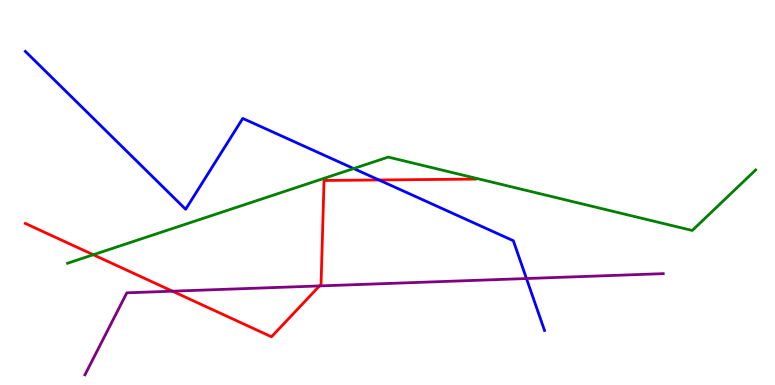[{'lines': ['blue', 'red'], 'intersections': [{'x': 4.89, 'y': 5.33}]}, {'lines': ['green', 'red'], 'intersections': [{'x': 1.2, 'y': 3.38}]}, {'lines': ['purple', 'red'], 'intersections': [{'x': 2.23, 'y': 2.44}, {'x': 4.12, 'y': 2.57}]}, {'lines': ['blue', 'green'], 'intersections': [{'x': 4.56, 'y': 5.62}]}, {'lines': ['blue', 'purple'], 'intersections': [{'x': 6.79, 'y': 2.77}]}, {'lines': ['green', 'purple'], 'intersections': []}]